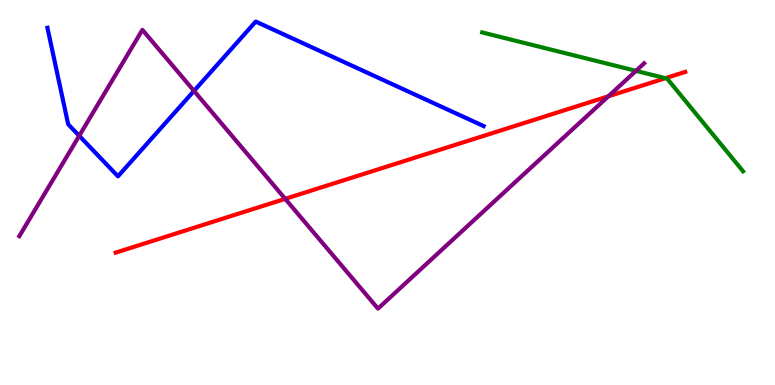[{'lines': ['blue', 'red'], 'intersections': []}, {'lines': ['green', 'red'], 'intersections': [{'x': 8.59, 'y': 7.97}]}, {'lines': ['purple', 'red'], 'intersections': [{'x': 3.68, 'y': 4.84}, {'x': 7.85, 'y': 7.5}]}, {'lines': ['blue', 'green'], 'intersections': []}, {'lines': ['blue', 'purple'], 'intersections': [{'x': 1.02, 'y': 6.47}, {'x': 2.5, 'y': 7.64}]}, {'lines': ['green', 'purple'], 'intersections': [{'x': 8.21, 'y': 8.16}]}]